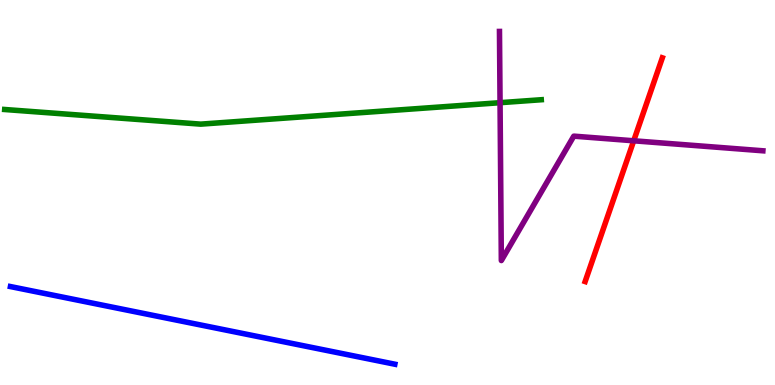[{'lines': ['blue', 'red'], 'intersections': []}, {'lines': ['green', 'red'], 'intersections': []}, {'lines': ['purple', 'red'], 'intersections': [{'x': 8.18, 'y': 6.34}]}, {'lines': ['blue', 'green'], 'intersections': []}, {'lines': ['blue', 'purple'], 'intersections': []}, {'lines': ['green', 'purple'], 'intersections': [{'x': 6.45, 'y': 7.33}]}]